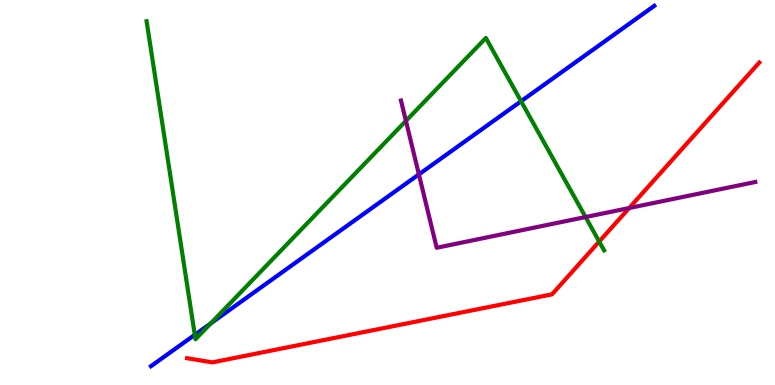[{'lines': ['blue', 'red'], 'intersections': []}, {'lines': ['green', 'red'], 'intersections': [{'x': 7.73, 'y': 3.73}]}, {'lines': ['purple', 'red'], 'intersections': [{'x': 8.12, 'y': 4.6}]}, {'lines': ['blue', 'green'], 'intersections': [{'x': 2.51, 'y': 1.3}, {'x': 2.72, 'y': 1.6}, {'x': 6.72, 'y': 7.37}]}, {'lines': ['blue', 'purple'], 'intersections': [{'x': 5.41, 'y': 5.47}]}, {'lines': ['green', 'purple'], 'intersections': [{'x': 5.24, 'y': 6.86}, {'x': 7.56, 'y': 4.36}]}]